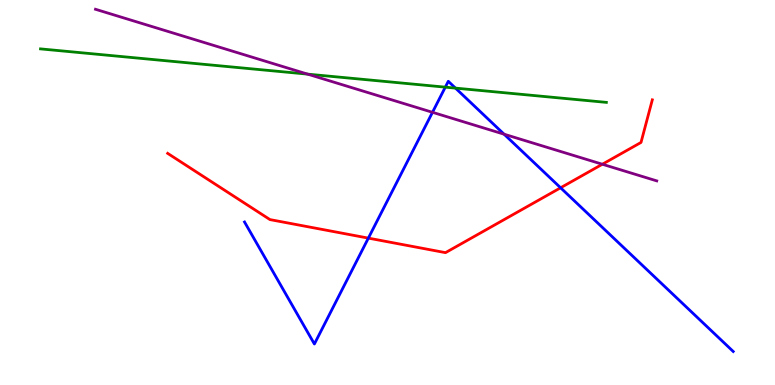[{'lines': ['blue', 'red'], 'intersections': [{'x': 4.75, 'y': 3.82}, {'x': 7.23, 'y': 5.12}]}, {'lines': ['green', 'red'], 'intersections': []}, {'lines': ['purple', 'red'], 'intersections': [{'x': 7.77, 'y': 5.73}]}, {'lines': ['blue', 'green'], 'intersections': [{'x': 5.75, 'y': 7.74}, {'x': 5.88, 'y': 7.71}]}, {'lines': ['blue', 'purple'], 'intersections': [{'x': 5.58, 'y': 7.08}, {'x': 6.5, 'y': 6.51}]}, {'lines': ['green', 'purple'], 'intersections': [{'x': 3.97, 'y': 8.07}]}]